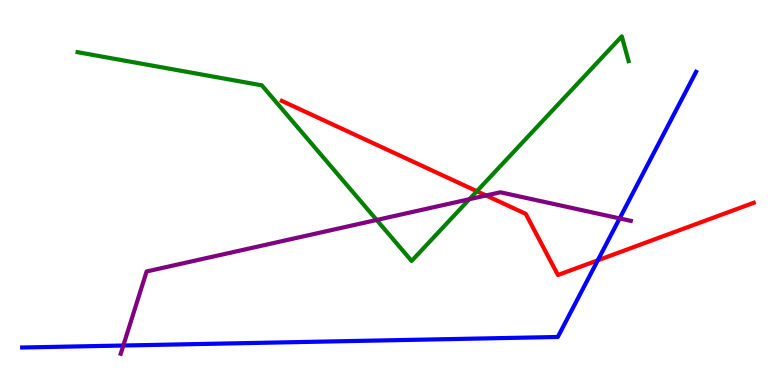[{'lines': ['blue', 'red'], 'intersections': [{'x': 7.71, 'y': 3.24}]}, {'lines': ['green', 'red'], 'intersections': [{'x': 6.15, 'y': 5.03}]}, {'lines': ['purple', 'red'], 'intersections': [{'x': 6.27, 'y': 4.92}]}, {'lines': ['blue', 'green'], 'intersections': []}, {'lines': ['blue', 'purple'], 'intersections': [{'x': 1.59, 'y': 1.03}, {'x': 8.0, 'y': 4.33}]}, {'lines': ['green', 'purple'], 'intersections': [{'x': 4.86, 'y': 4.29}, {'x': 6.06, 'y': 4.83}]}]